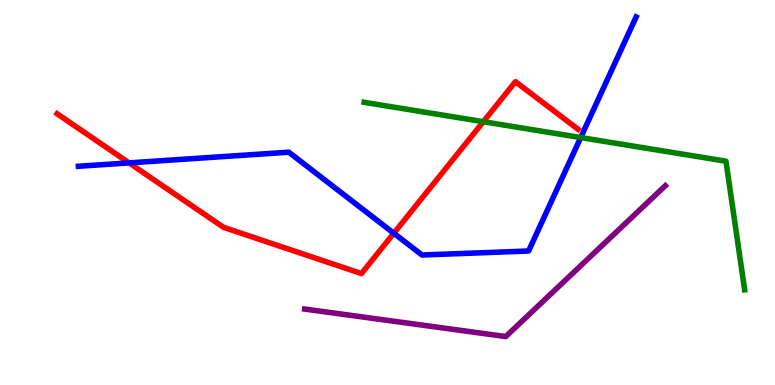[{'lines': ['blue', 'red'], 'intersections': [{'x': 1.67, 'y': 5.77}, {'x': 5.08, 'y': 3.94}]}, {'lines': ['green', 'red'], 'intersections': [{'x': 6.24, 'y': 6.84}]}, {'lines': ['purple', 'red'], 'intersections': []}, {'lines': ['blue', 'green'], 'intersections': [{'x': 7.49, 'y': 6.43}]}, {'lines': ['blue', 'purple'], 'intersections': []}, {'lines': ['green', 'purple'], 'intersections': []}]